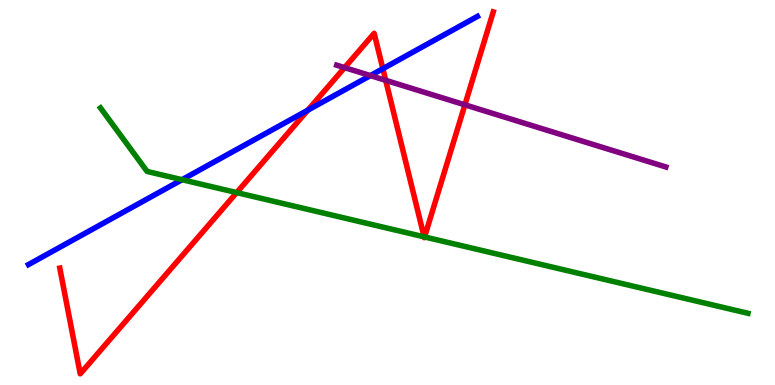[{'lines': ['blue', 'red'], 'intersections': [{'x': 3.97, 'y': 7.14}, {'x': 4.94, 'y': 8.22}]}, {'lines': ['green', 'red'], 'intersections': [{'x': 3.05, 'y': 5.0}, {'x': 5.47, 'y': 3.85}, {'x': 5.48, 'y': 3.85}]}, {'lines': ['purple', 'red'], 'intersections': [{'x': 4.45, 'y': 8.24}, {'x': 4.98, 'y': 7.91}, {'x': 6.0, 'y': 7.28}]}, {'lines': ['blue', 'green'], 'intersections': [{'x': 2.35, 'y': 5.33}]}, {'lines': ['blue', 'purple'], 'intersections': [{'x': 4.78, 'y': 8.04}]}, {'lines': ['green', 'purple'], 'intersections': []}]